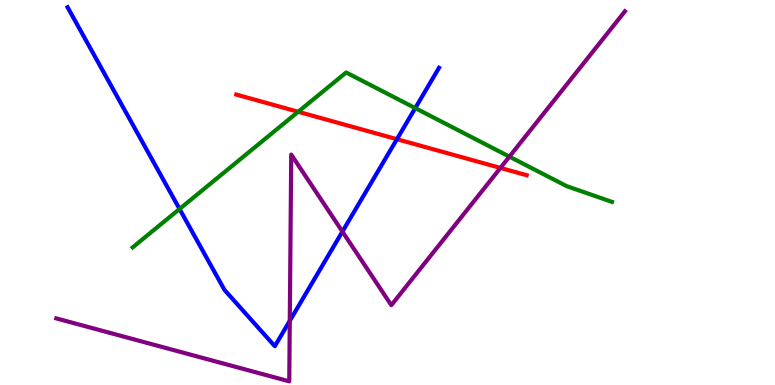[{'lines': ['blue', 'red'], 'intersections': [{'x': 5.12, 'y': 6.38}]}, {'lines': ['green', 'red'], 'intersections': [{'x': 3.85, 'y': 7.1}]}, {'lines': ['purple', 'red'], 'intersections': [{'x': 6.46, 'y': 5.64}]}, {'lines': ['blue', 'green'], 'intersections': [{'x': 2.32, 'y': 4.57}, {'x': 5.36, 'y': 7.19}]}, {'lines': ['blue', 'purple'], 'intersections': [{'x': 3.74, 'y': 1.67}, {'x': 4.42, 'y': 3.98}]}, {'lines': ['green', 'purple'], 'intersections': [{'x': 6.57, 'y': 5.93}]}]